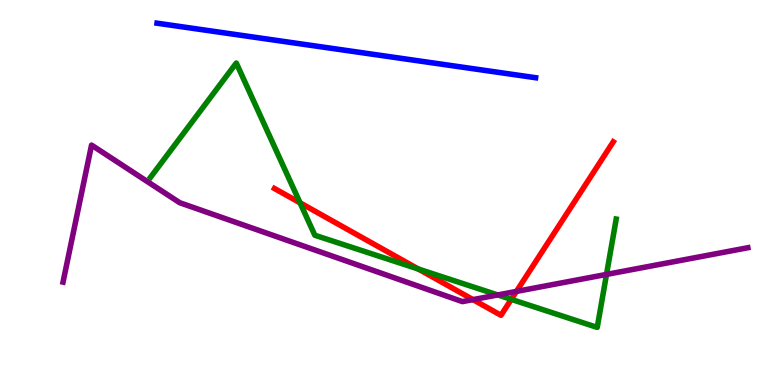[{'lines': ['blue', 'red'], 'intersections': []}, {'lines': ['green', 'red'], 'intersections': [{'x': 3.87, 'y': 4.73}, {'x': 5.4, 'y': 3.01}, {'x': 6.6, 'y': 2.22}]}, {'lines': ['purple', 'red'], 'intersections': [{'x': 6.1, 'y': 2.22}, {'x': 6.66, 'y': 2.43}]}, {'lines': ['blue', 'green'], 'intersections': []}, {'lines': ['blue', 'purple'], 'intersections': []}, {'lines': ['green', 'purple'], 'intersections': [{'x': 6.42, 'y': 2.34}, {'x': 7.83, 'y': 2.87}]}]